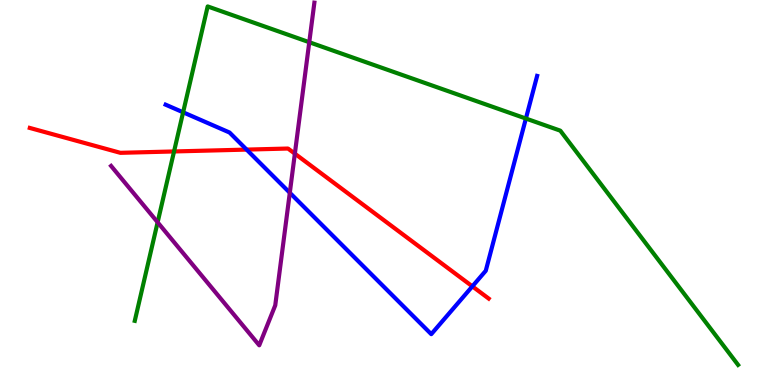[{'lines': ['blue', 'red'], 'intersections': [{'x': 3.18, 'y': 6.11}, {'x': 6.09, 'y': 2.56}]}, {'lines': ['green', 'red'], 'intersections': [{'x': 2.25, 'y': 6.07}]}, {'lines': ['purple', 'red'], 'intersections': [{'x': 3.8, 'y': 6.01}]}, {'lines': ['blue', 'green'], 'intersections': [{'x': 2.36, 'y': 7.08}, {'x': 6.79, 'y': 6.92}]}, {'lines': ['blue', 'purple'], 'intersections': [{'x': 3.74, 'y': 4.99}]}, {'lines': ['green', 'purple'], 'intersections': [{'x': 2.03, 'y': 4.23}, {'x': 3.99, 'y': 8.9}]}]